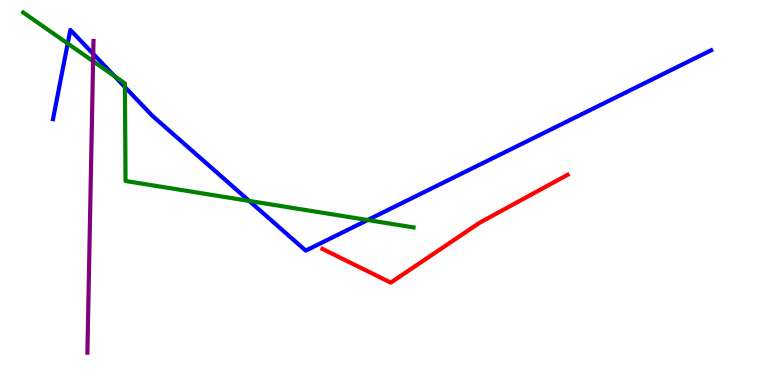[{'lines': ['blue', 'red'], 'intersections': []}, {'lines': ['green', 'red'], 'intersections': []}, {'lines': ['purple', 'red'], 'intersections': []}, {'lines': ['blue', 'green'], 'intersections': [{'x': 0.874, 'y': 8.87}, {'x': 1.48, 'y': 8.02}, {'x': 1.61, 'y': 7.74}, {'x': 3.22, 'y': 4.78}, {'x': 4.74, 'y': 4.29}]}, {'lines': ['blue', 'purple'], 'intersections': [{'x': 1.2, 'y': 8.6}]}, {'lines': ['green', 'purple'], 'intersections': [{'x': 1.2, 'y': 8.41}]}]